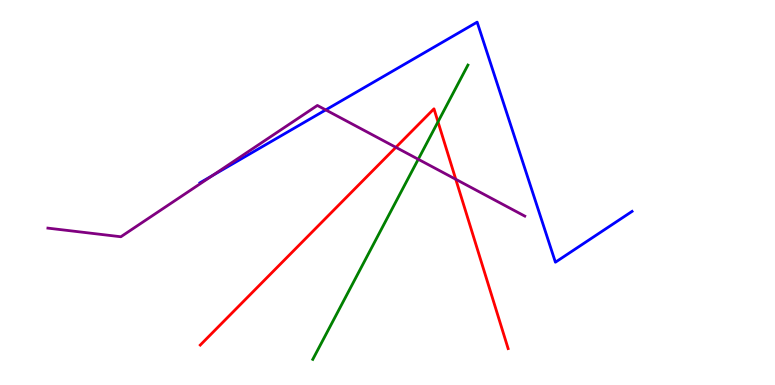[{'lines': ['blue', 'red'], 'intersections': []}, {'lines': ['green', 'red'], 'intersections': [{'x': 5.65, 'y': 6.84}]}, {'lines': ['purple', 'red'], 'intersections': [{'x': 5.11, 'y': 6.17}, {'x': 5.88, 'y': 5.34}]}, {'lines': ['blue', 'green'], 'intersections': []}, {'lines': ['blue', 'purple'], 'intersections': [{'x': 2.74, 'y': 5.44}, {'x': 4.2, 'y': 7.15}]}, {'lines': ['green', 'purple'], 'intersections': [{'x': 5.4, 'y': 5.86}]}]